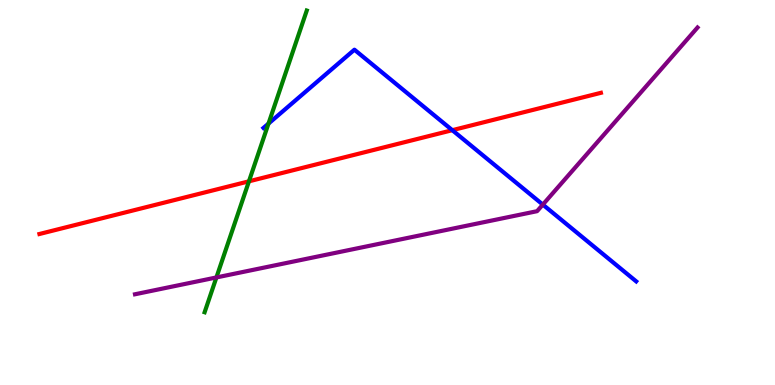[{'lines': ['blue', 'red'], 'intersections': [{'x': 5.84, 'y': 6.62}]}, {'lines': ['green', 'red'], 'intersections': [{'x': 3.21, 'y': 5.29}]}, {'lines': ['purple', 'red'], 'intersections': []}, {'lines': ['blue', 'green'], 'intersections': [{'x': 3.46, 'y': 6.79}]}, {'lines': ['blue', 'purple'], 'intersections': [{'x': 7.0, 'y': 4.69}]}, {'lines': ['green', 'purple'], 'intersections': [{'x': 2.79, 'y': 2.79}]}]